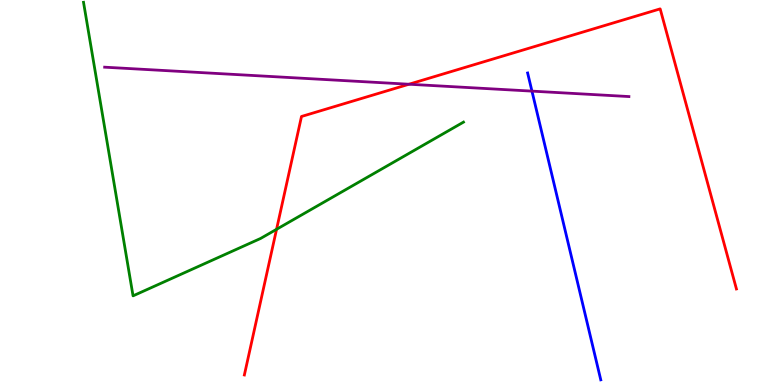[{'lines': ['blue', 'red'], 'intersections': []}, {'lines': ['green', 'red'], 'intersections': [{'x': 3.57, 'y': 4.04}]}, {'lines': ['purple', 'red'], 'intersections': [{'x': 5.28, 'y': 7.81}]}, {'lines': ['blue', 'green'], 'intersections': []}, {'lines': ['blue', 'purple'], 'intersections': [{'x': 6.86, 'y': 7.63}]}, {'lines': ['green', 'purple'], 'intersections': []}]